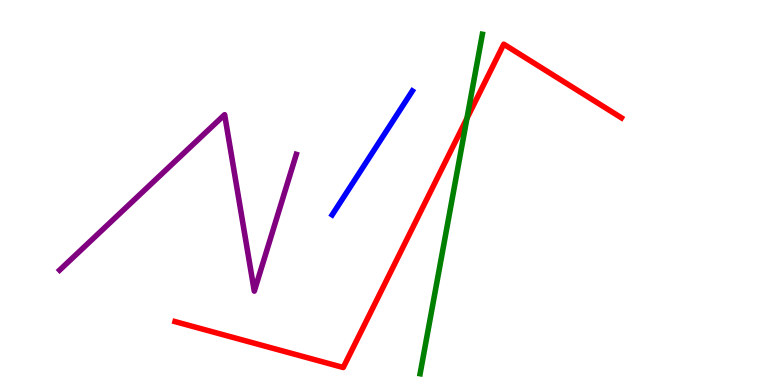[{'lines': ['blue', 'red'], 'intersections': []}, {'lines': ['green', 'red'], 'intersections': [{'x': 6.03, 'y': 6.93}]}, {'lines': ['purple', 'red'], 'intersections': []}, {'lines': ['blue', 'green'], 'intersections': []}, {'lines': ['blue', 'purple'], 'intersections': []}, {'lines': ['green', 'purple'], 'intersections': []}]